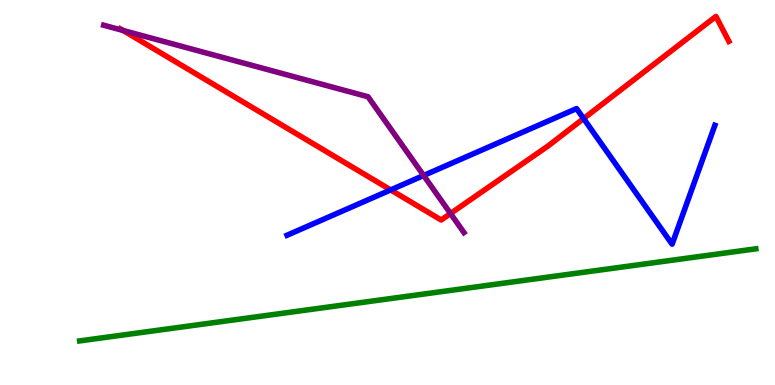[{'lines': ['blue', 'red'], 'intersections': [{'x': 5.04, 'y': 5.07}, {'x': 7.53, 'y': 6.92}]}, {'lines': ['green', 'red'], 'intersections': []}, {'lines': ['purple', 'red'], 'intersections': [{'x': 1.59, 'y': 9.21}, {'x': 5.81, 'y': 4.45}]}, {'lines': ['blue', 'green'], 'intersections': []}, {'lines': ['blue', 'purple'], 'intersections': [{'x': 5.47, 'y': 5.44}]}, {'lines': ['green', 'purple'], 'intersections': []}]